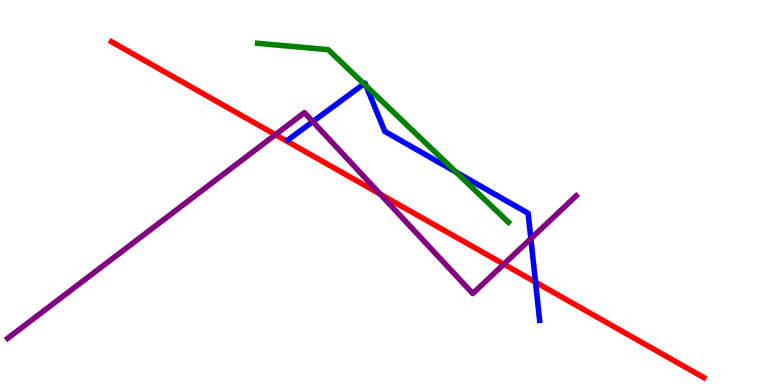[{'lines': ['blue', 'red'], 'intersections': [{'x': 6.91, 'y': 2.67}]}, {'lines': ['green', 'red'], 'intersections': []}, {'lines': ['purple', 'red'], 'intersections': [{'x': 3.55, 'y': 6.5}, {'x': 4.91, 'y': 4.96}, {'x': 6.5, 'y': 3.14}]}, {'lines': ['blue', 'green'], 'intersections': [{'x': 4.7, 'y': 7.82}, {'x': 4.72, 'y': 7.76}, {'x': 5.88, 'y': 5.53}]}, {'lines': ['blue', 'purple'], 'intersections': [{'x': 4.04, 'y': 6.84}, {'x': 6.85, 'y': 3.8}]}, {'lines': ['green', 'purple'], 'intersections': []}]